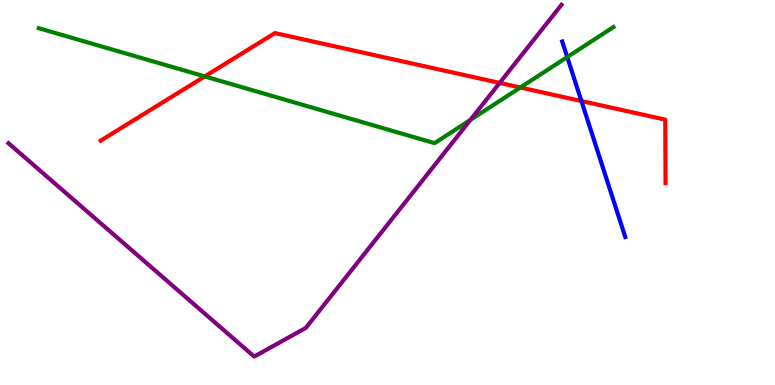[{'lines': ['blue', 'red'], 'intersections': [{'x': 7.5, 'y': 7.38}]}, {'lines': ['green', 'red'], 'intersections': [{'x': 2.64, 'y': 8.02}, {'x': 6.71, 'y': 7.73}]}, {'lines': ['purple', 'red'], 'intersections': [{'x': 6.45, 'y': 7.85}]}, {'lines': ['blue', 'green'], 'intersections': [{'x': 7.32, 'y': 8.52}]}, {'lines': ['blue', 'purple'], 'intersections': []}, {'lines': ['green', 'purple'], 'intersections': [{'x': 6.07, 'y': 6.88}]}]